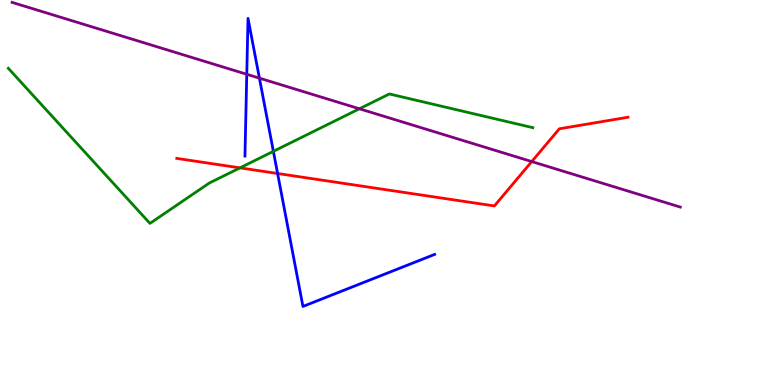[{'lines': ['blue', 'red'], 'intersections': [{'x': 3.58, 'y': 5.49}]}, {'lines': ['green', 'red'], 'intersections': [{'x': 3.1, 'y': 5.64}]}, {'lines': ['purple', 'red'], 'intersections': [{'x': 6.86, 'y': 5.8}]}, {'lines': ['blue', 'green'], 'intersections': [{'x': 3.53, 'y': 6.07}]}, {'lines': ['blue', 'purple'], 'intersections': [{'x': 3.18, 'y': 8.07}, {'x': 3.35, 'y': 7.97}]}, {'lines': ['green', 'purple'], 'intersections': [{'x': 4.64, 'y': 7.17}]}]